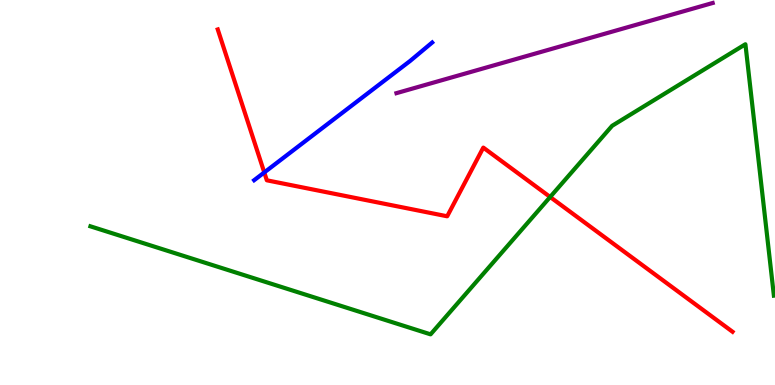[{'lines': ['blue', 'red'], 'intersections': [{'x': 3.41, 'y': 5.52}]}, {'lines': ['green', 'red'], 'intersections': [{'x': 7.1, 'y': 4.88}]}, {'lines': ['purple', 'red'], 'intersections': []}, {'lines': ['blue', 'green'], 'intersections': []}, {'lines': ['blue', 'purple'], 'intersections': []}, {'lines': ['green', 'purple'], 'intersections': []}]